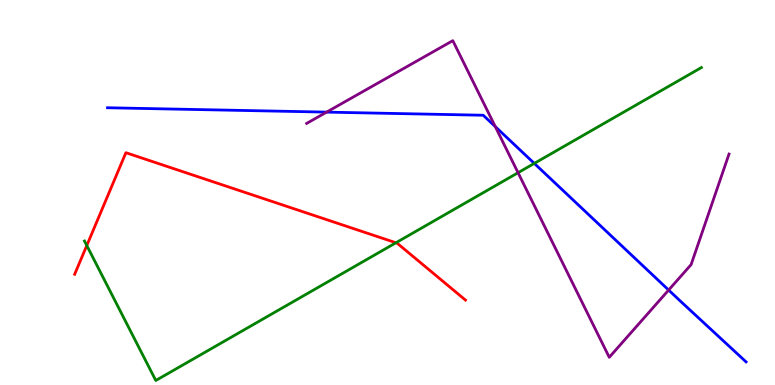[{'lines': ['blue', 'red'], 'intersections': []}, {'lines': ['green', 'red'], 'intersections': [{'x': 1.12, 'y': 3.62}, {'x': 5.11, 'y': 3.69}]}, {'lines': ['purple', 'red'], 'intersections': []}, {'lines': ['blue', 'green'], 'intersections': [{'x': 6.89, 'y': 5.76}]}, {'lines': ['blue', 'purple'], 'intersections': [{'x': 4.21, 'y': 7.09}, {'x': 6.39, 'y': 6.71}, {'x': 8.63, 'y': 2.47}]}, {'lines': ['green', 'purple'], 'intersections': [{'x': 6.68, 'y': 5.51}]}]